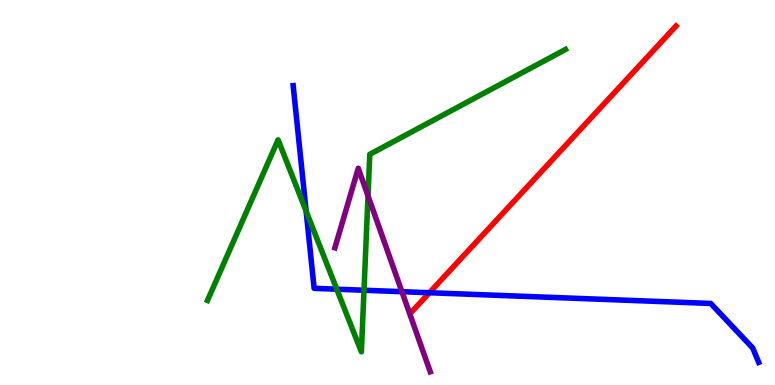[{'lines': ['blue', 'red'], 'intersections': [{'x': 5.54, 'y': 2.4}]}, {'lines': ['green', 'red'], 'intersections': []}, {'lines': ['purple', 'red'], 'intersections': []}, {'lines': ['blue', 'green'], 'intersections': [{'x': 3.95, 'y': 4.51}, {'x': 4.35, 'y': 2.49}, {'x': 4.7, 'y': 2.46}]}, {'lines': ['blue', 'purple'], 'intersections': [{'x': 5.19, 'y': 2.42}]}, {'lines': ['green', 'purple'], 'intersections': [{'x': 4.75, 'y': 4.91}]}]